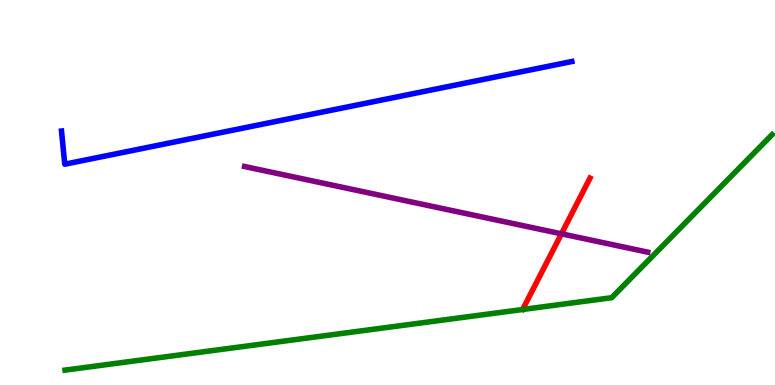[{'lines': ['blue', 'red'], 'intersections': []}, {'lines': ['green', 'red'], 'intersections': []}, {'lines': ['purple', 'red'], 'intersections': [{'x': 7.24, 'y': 3.93}]}, {'lines': ['blue', 'green'], 'intersections': []}, {'lines': ['blue', 'purple'], 'intersections': []}, {'lines': ['green', 'purple'], 'intersections': []}]